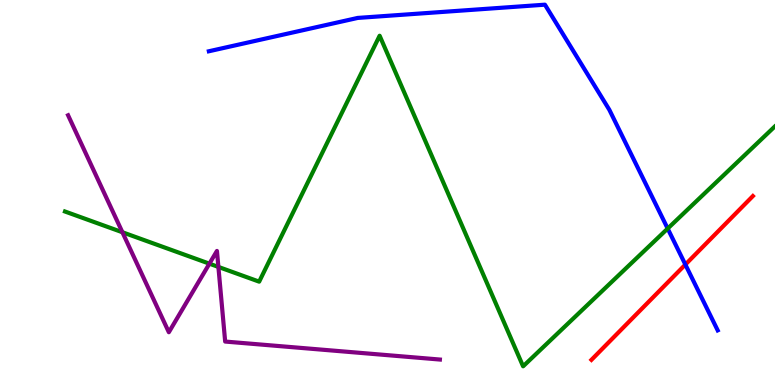[{'lines': ['blue', 'red'], 'intersections': [{'x': 8.84, 'y': 3.13}]}, {'lines': ['green', 'red'], 'intersections': []}, {'lines': ['purple', 'red'], 'intersections': []}, {'lines': ['blue', 'green'], 'intersections': [{'x': 8.62, 'y': 4.06}]}, {'lines': ['blue', 'purple'], 'intersections': []}, {'lines': ['green', 'purple'], 'intersections': [{'x': 1.58, 'y': 3.97}, {'x': 2.7, 'y': 3.15}, {'x': 2.82, 'y': 3.07}]}]